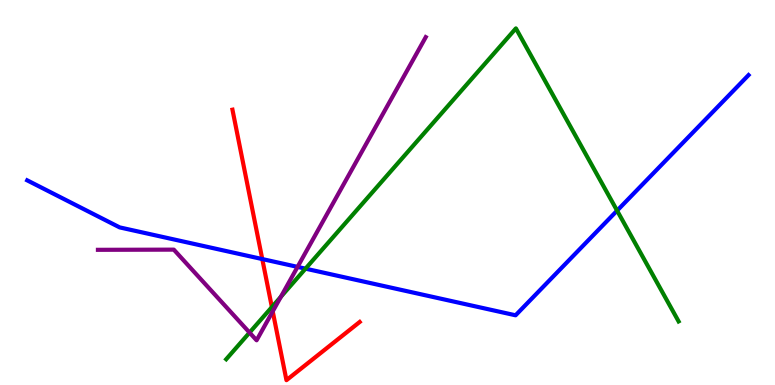[{'lines': ['blue', 'red'], 'intersections': [{'x': 3.38, 'y': 3.27}]}, {'lines': ['green', 'red'], 'intersections': [{'x': 3.51, 'y': 2.02}]}, {'lines': ['purple', 'red'], 'intersections': [{'x': 3.52, 'y': 1.91}]}, {'lines': ['blue', 'green'], 'intersections': [{'x': 3.94, 'y': 3.02}, {'x': 7.96, 'y': 4.53}]}, {'lines': ['blue', 'purple'], 'intersections': [{'x': 3.84, 'y': 3.07}]}, {'lines': ['green', 'purple'], 'intersections': [{'x': 3.22, 'y': 1.36}, {'x': 3.62, 'y': 2.29}]}]